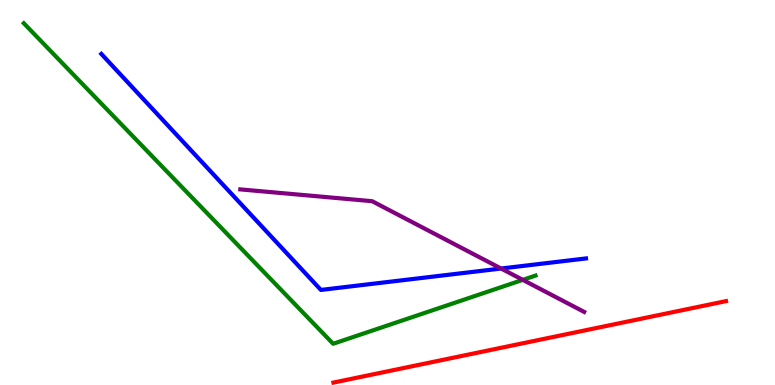[{'lines': ['blue', 'red'], 'intersections': []}, {'lines': ['green', 'red'], 'intersections': []}, {'lines': ['purple', 'red'], 'intersections': []}, {'lines': ['blue', 'green'], 'intersections': []}, {'lines': ['blue', 'purple'], 'intersections': [{'x': 6.47, 'y': 3.03}]}, {'lines': ['green', 'purple'], 'intersections': [{'x': 6.75, 'y': 2.73}]}]